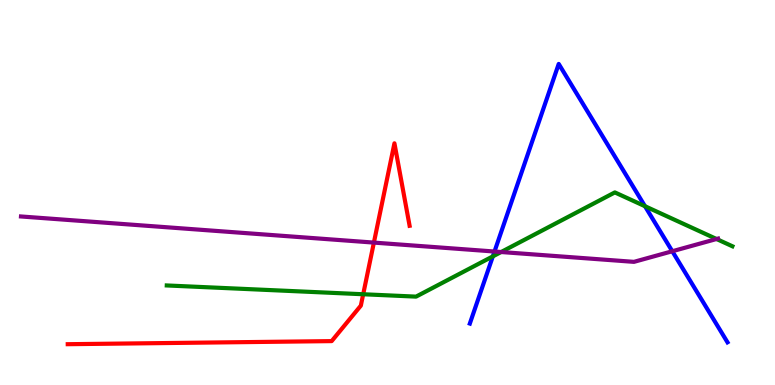[{'lines': ['blue', 'red'], 'intersections': []}, {'lines': ['green', 'red'], 'intersections': [{'x': 4.69, 'y': 2.36}]}, {'lines': ['purple', 'red'], 'intersections': [{'x': 4.82, 'y': 3.7}]}, {'lines': ['blue', 'green'], 'intersections': [{'x': 6.36, 'y': 3.34}, {'x': 8.32, 'y': 4.64}]}, {'lines': ['blue', 'purple'], 'intersections': [{'x': 6.38, 'y': 3.47}, {'x': 8.67, 'y': 3.47}]}, {'lines': ['green', 'purple'], 'intersections': [{'x': 6.47, 'y': 3.45}, {'x': 9.25, 'y': 3.79}]}]